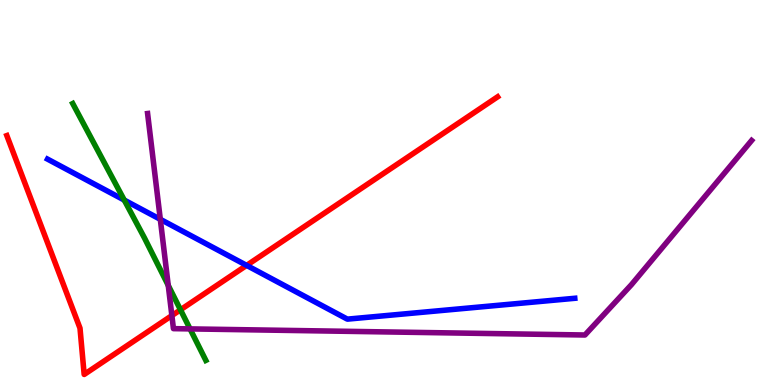[{'lines': ['blue', 'red'], 'intersections': [{'x': 3.18, 'y': 3.11}]}, {'lines': ['green', 'red'], 'intersections': [{'x': 2.33, 'y': 1.95}]}, {'lines': ['purple', 'red'], 'intersections': [{'x': 2.22, 'y': 1.8}]}, {'lines': ['blue', 'green'], 'intersections': [{'x': 1.6, 'y': 4.8}]}, {'lines': ['blue', 'purple'], 'intersections': [{'x': 2.07, 'y': 4.3}]}, {'lines': ['green', 'purple'], 'intersections': [{'x': 2.17, 'y': 2.59}, {'x': 2.45, 'y': 1.46}]}]